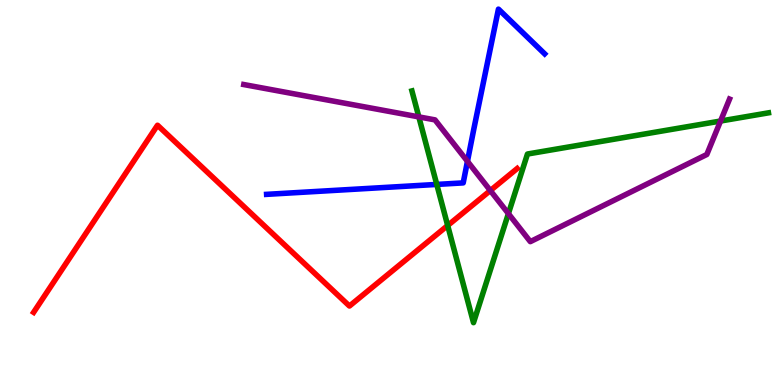[{'lines': ['blue', 'red'], 'intersections': []}, {'lines': ['green', 'red'], 'intersections': [{'x': 5.78, 'y': 4.14}]}, {'lines': ['purple', 'red'], 'intersections': [{'x': 6.33, 'y': 5.05}]}, {'lines': ['blue', 'green'], 'intersections': [{'x': 5.64, 'y': 5.21}]}, {'lines': ['blue', 'purple'], 'intersections': [{'x': 6.03, 'y': 5.81}]}, {'lines': ['green', 'purple'], 'intersections': [{'x': 5.4, 'y': 6.96}, {'x': 6.56, 'y': 4.45}, {'x': 9.3, 'y': 6.86}]}]